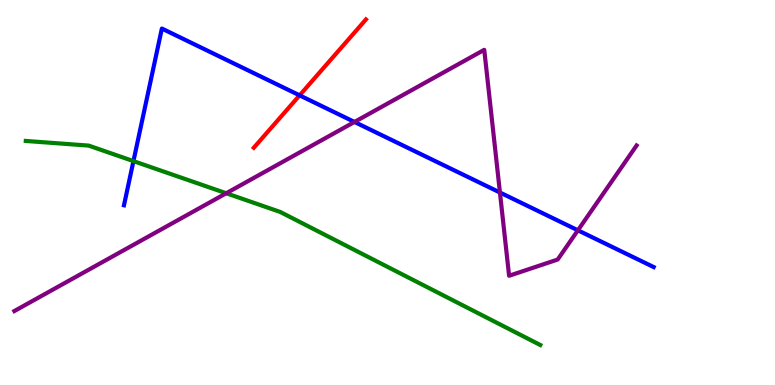[{'lines': ['blue', 'red'], 'intersections': [{'x': 3.87, 'y': 7.52}]}, {'lines': ['green', 'red'], 'intersections': []}, {'lines': ['purple', 'red'], 'intersections': []}, {'lines': ['blue', 'green'], 'intersections': [{'x': 1.72, 'y': 5.82}]}, {'lines': ['blue', 'purple'], 'intersections': [{'x': 4.57, 'y': 6.83}, {'x': 6.45, 'y': 5.0}, {'x': 7.46, 'y': 4.02}]}, {'lines': ['green', 'purple'], 'intersections': [{'x': 2.92, 'y': 4.98}]}]